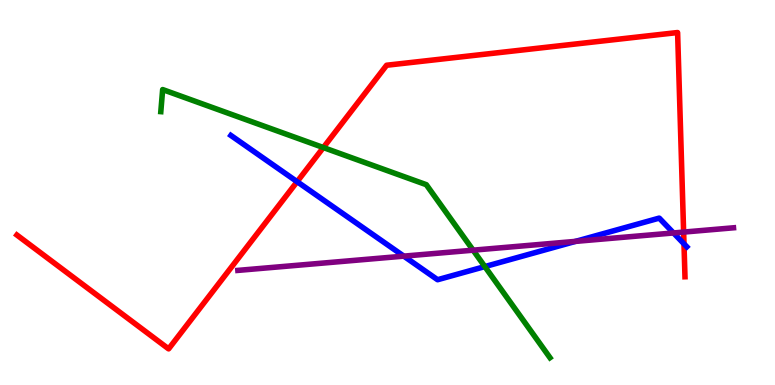[{'lines': ['blue', 'red'], 'intersections': [{'x': 3.83, 'y': 5.28}, {'x': 8.83, 'y': 3.67}]}, {'lines': ['green', 'red'], 'intersections': [{'x': 4.17, 'y': 6.17}]}, {'lines': ['purple', 'red'], 'intersections': [{'x': 8.82, 'y': 3.97}]}, {'lines': ['blue', 'green'], 'intersections': [{'x': 6.26, 'y': 3.08}]}, {'lines': ['blue', 'purple'], 'intersections': [{'x': 5.21, 'y': 3.35}, {'x': 7.43, 'y': 3.73}, {'x': 8.69, 'y': 3.95}]}, {'lines': ['green', 'purple'], 'intersections': [{'x': 6.1, 'y': 3.5}]}]